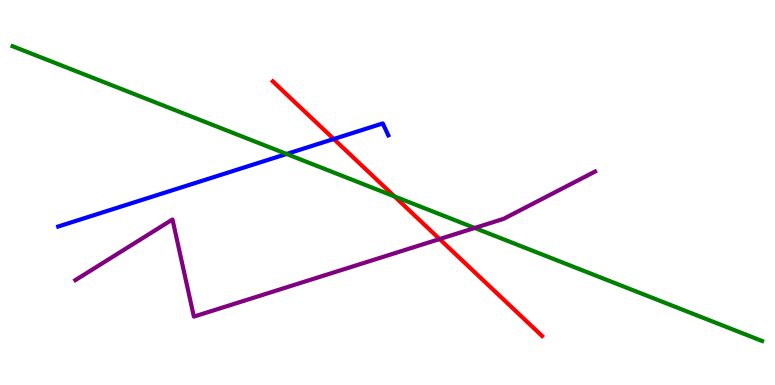[{'lines': ['blue', 'red'], 'intersections': [{'x': 4.31, 'y': 6.39}]}, {'lines': ['green', 'red'], 'intersections': [{'x': 5.09, 'y': 4.9}]}, {'lines': ['purple', 'red'], 'intersections': [{'x': 5.67, 'y': 3.79}]}, {'lines': ['blue', 'green'], 'intersections': [{'x': 3.7, 'y': 6.0}]}, {'lines': ['blue', 'purple'], 'intersections': []}, {'lines': ['green', 'purple'], 'intersections': [{'x': 6.13, 'y': 4.08}]}]